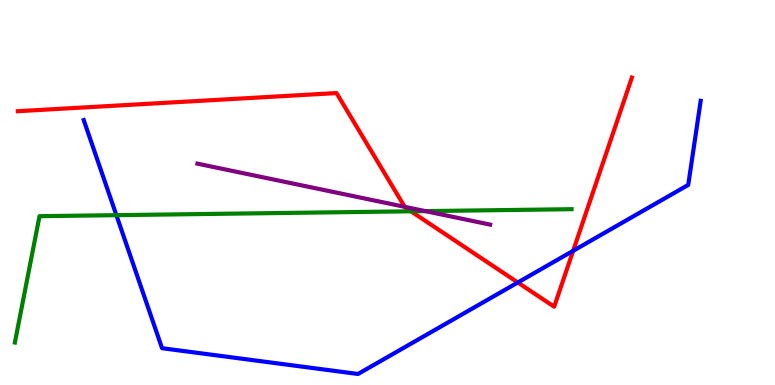[{'lines': ['blue', 'red'], 'intersections': [{'x': 6.68, 'y': 2.66}, {'x': 7.4, 'y': 3.49}]}, {'lines': ['green', 'red'], 'intersections': [{'x': 5.3, 'y': 4.51}]}, {'lines': ['purple', 'red'], 'intersections': [{'x': 5.22, 'y': 4.63}]}, {'lines': ['blue', 'green'], 'intersections': [{'x': 1.5, 'y': 4.41}]}, {'lines': ['blue', 'purple'], 'intersections': []}, {'lines': ['green', 'purple'], 'intersections': [{'x': 5.49, 'y': 4.52}]}]